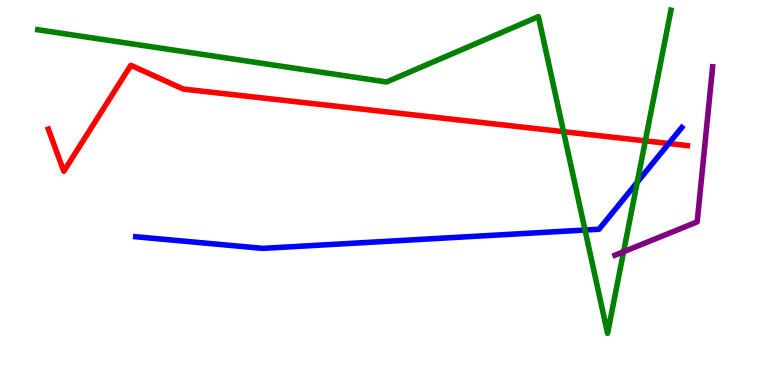[{'lines': ['blue', 'red'], 'intersections': [{'x': 8.63, 'y': 6.27}]}, {'lines': ['green', 'red'], 'intersections': [{'x': 7.27, 'y': 6.58}, {'x': 8.33, 'y': 6.34}]}, {'lines': ['purple', 'red'], 'intersections': []}, {'lines': ['blue', 'green'], 'intersections': [{'x': 7.55, 'y': 4.03}, {'x': 8.22, 'y': 5.26}]}, {'lines': ['blue', 'purple'], 'intersections': []}, {'lines': ['green', 'purple'], 'intersections': [{'x': 8.05, 'y': 3.46}]}]